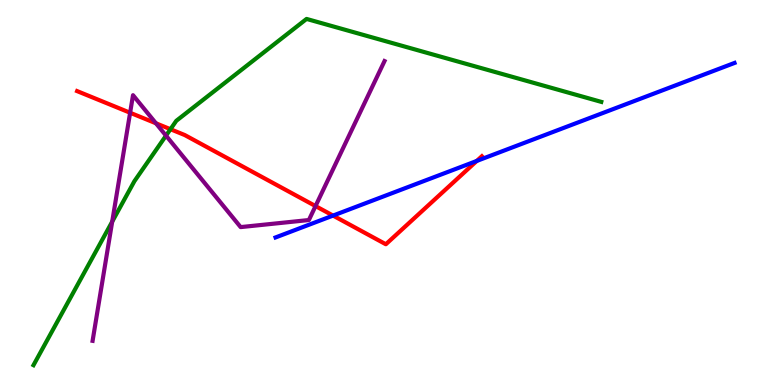[{'lines': ['blue', 'red'], 'intersections': [{'x': 4.3, 'y': 4.4}, {'x': 6.15, 'y': 5.82}]}, {'lines': ['green', 'red'], 'intersections': [{'x': 2.2, 'y': 6.64}]}, {'lines': ['purple', 'red'], 'intersections': [{'x': 1.68, 'y': 7.07}, {'x': 2.01, 'y': 6.8}, {'x': 4.07, 'y': 4.65}]}, {'lines': ['blue', 'green'], 'intersections': []}, {'lines': ['blue', 'purple'], 'intersections': []}, {'lines': ['green', 'purple'], 'intersections': [{'x': 1.45, 'y': 4.24}, {'x': 2.14, 'y': 6.48}]}]